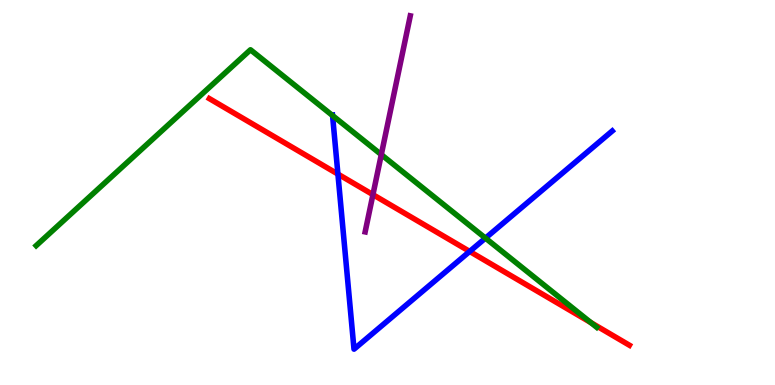[{'lines': ['blue', 'red'], 'intersections': [{'x': 4.36, 'y': 5.48}, {'x': 6.06, 'y': 3.47}]}, {'lines': ['green', 'red'], 'intersections': [{'x': 7.62, 'y': 1.62}]}, {'lines': ['purple', 'red'], 'intersections': [{'x': 4.81, 'y': 4.94}]}, {'lines': ['blue', 'green'], 'intersections': [{'x': 4.29, 'y': 7.0}, {'x': 6.26, 'y': 3.82}]}, {'lines': ['blue', 'purple'], 'intersections': []}, {'lines': ['green', 'purple'], 'intersections': [{'x': 4.92, 'y': 5.98}]}]